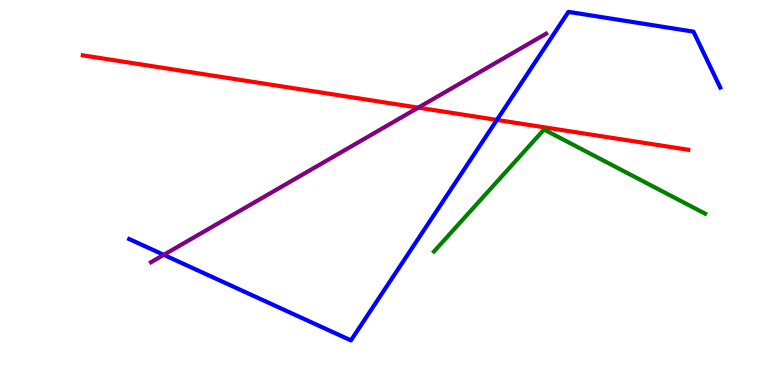[{'lines': ['blue', 'red'], 'intersections': [{'x': 6.41, 'y': 6.89}]}, {'lines': ['green', 'red'], 'intersections': []}, {'lines': ['purple', 'red'], 'intersections': [{'x': 5.4, 'y': 7.2}]}, {'lines': ['blue', 'green'], 'intersections': []}, {'lines': ['blue', 'purple'], 'intersections': [{'x': 2.11, 'y': 3.38}]}, {'lines': ['green', 'purple'], 'intersections': []}]